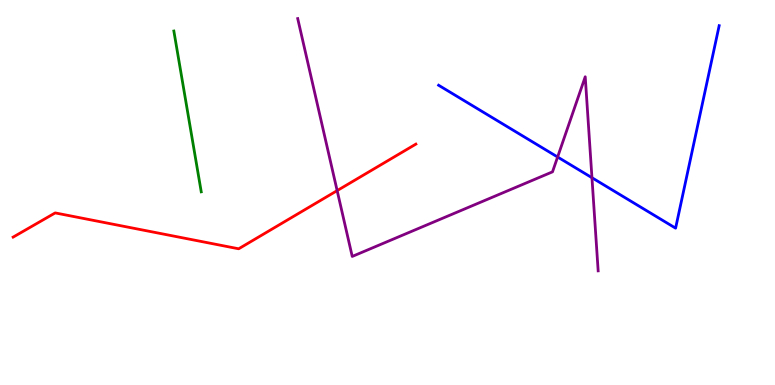[{'lines': ['blue', 'red'], 'intersections': []}, {'lines': ['green', 'red'], 'intersections': []}, {'lines': ['purple', 'red'], 'intersections': [{'x': 4.35, 'y': 5.05}]}, {'lines': ['blue', 'green'], 'intersections': []}, {'lines': ['blue', 'purple'], 'intersections': [{'x': 7.19, 'y': 5.92}, {'x': 7.64, 'y': 5.38}]}, {'lines': ['green', 'purple'], 'intersections': []}]